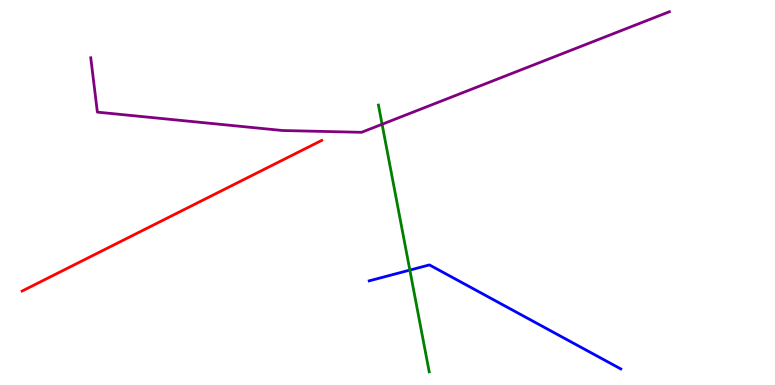[{'lines': ['blue', 'red'], 'intersections': []}, {'lines': ['green', 'red'], 'intersections': []}, {'lines': ['purple', 'red'], 'intersections': []}, {'lines': ['blue', 'green'], 'intersections': [{'x': 5.29, 'y': 2.98}]}, {'lines': ['blue', 'purple'], 'intersections': []}, {'lines': ['green', 'purple'], 'intersections': [{'x': 4.93, 'y': 6.77}]}]